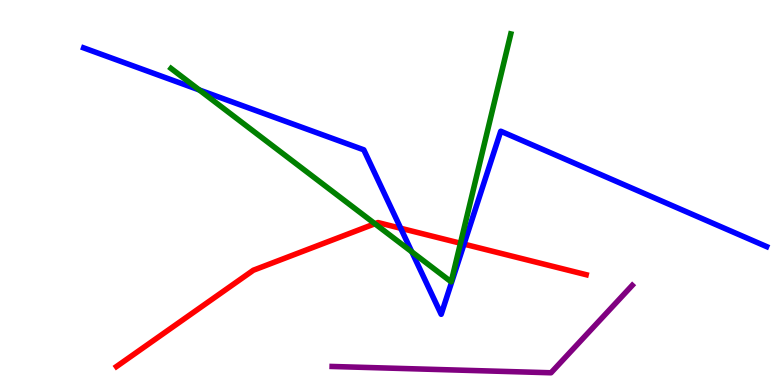[{'lines': ['blue', 'red'], 'intersections': [{'x': 5.17, 'y': 4.07}, {'x': 5.99, 'y': 3.66}]}, {'lines': ['green', 'red'], 'intersections': [{'x': 4.84, 'y': 4.19}, {'x': 5.94, 'y': 3.68}]}, {'lines': ['purple', 'red'], 'intersections': []}, {'lines': ['blue', 'green'], 'intersections': [{'x': 2.57, 'y': 7.66}, {'x': 5.31, 'y': 3.46}]}, {'lines': ['blue', 'purple'], 'intersections': []}, {'lines': ['green', 'purple'], 'intersections': []}]